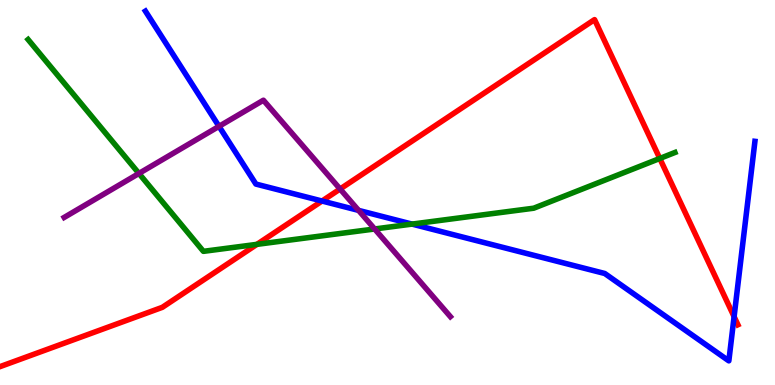[{'lines': ['blue', 'red'], 'intersections': [{'x': 4.16, 'y': 4.78}, {'x': 9.47, 'y': 1.78}]}, {'lines': ['green', 'red'], 'intersections': [{'x': 3.32, 'y': 3.65}, {'x': 8.51, 'y': 5.88}]}, {'lines': ['purple', 'red'], 'intersections': [{'x': 4.39, 'y': 5.09}]}, {'lines': ['blue', 'green'], 'intersections': [{'x': 5.32, 'y': 4.18}]}, {'lines': ['blue', 'purple'], 'intersections': [{'x': 2.83, 'y': 6.72}, {'x': 4.63, 'y': 4.54}]}, {'lines': ['green', 'purple'], 'intersections': [{'x': 1.79, 'y': 5.49}, {'x': 4.83, 'y': 4.05}]}]